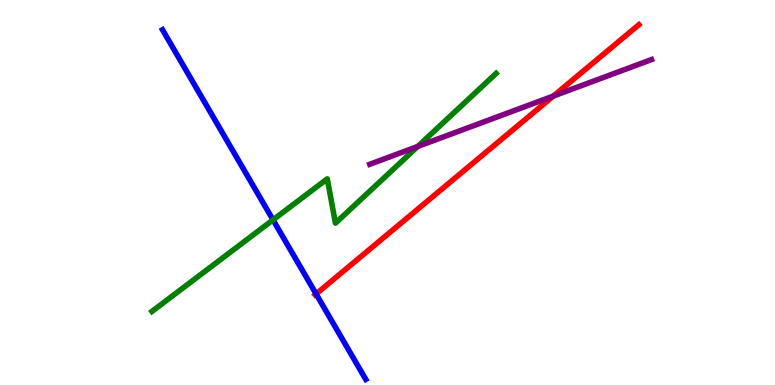[{'lines': ['blue', 'red'], 'intersections': [{'x': 4.08, 'y': 2.36}]}, {'lines': ['green', 'red'], 'intersections': []}, {'lines': ['purple', 'red'], 'intersections': [{'x': 7.14, 'y': 7.51}]}, {'lines': ['blue', 'green'], 'intersections': [{'x': 3.52, 'y': 4.29}]}, {'lines': ['blue', 'purple'], 'intersections': []}, {'lines': ['green', 'purple'], 'intersections': [{'x': 5.39, 'y': 6.2}]}]